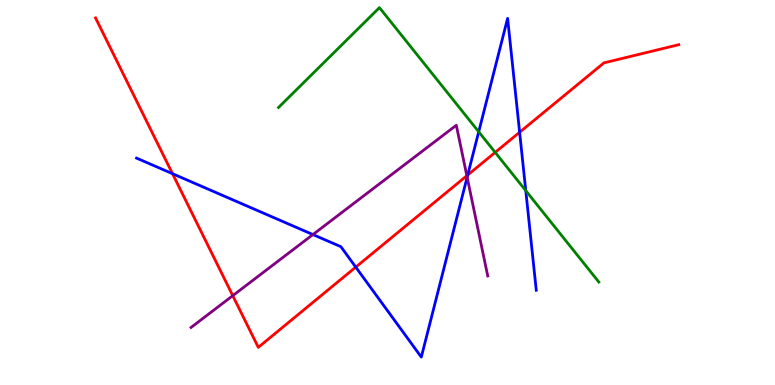[{'lines': ['blue', 'red'], 'intersections': [{'x': 2.23, 'y': 5.49}, {'x': 4.59, 'y': 3.06}, {'x': 6.03, 'y': 5.45}, {'x': 6.7, 'y': 6.56}]}, {'lines': ['green', 'red'], 'intersections': [{'x': 6.39, 'y': 6.04}]}, {'lines': ['purple', 'red'], 'intersections': [{'x': 3.0, 'y': 2.32}, {'x': 6.02, 'y': 5.44}]}, {'lines': ['blue', 'green'], 'intersections': [{'x': 6.18, 'y': 6.58}, {'x': 6.78, 'y': 5.05}]}, {'lines': ['blue', 'purple'], 'intersections': [{'x': 4.04, 'y': 3.91}, {'x': 6.03, 'y': 5.4}]}, {'lines': ['green', 'purple'], 'intersections': []}]